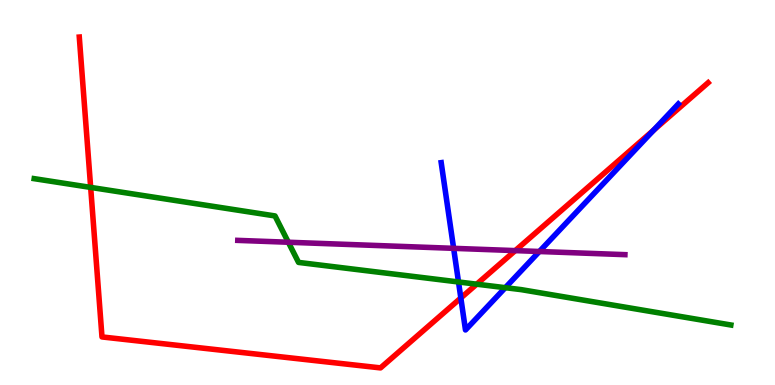[{'lines': ['blue', 'red'], 'intersections': [{'x': 5.95, 'y': 2.26}, {'x': 8.43, 'y': 6.62}]}, {'lines': ['green', 'red'], 'intersections': [{'x': 1.17, 'y': 5.13}, {'x': 6.15, 'y': 2.62}]}, {'lines': ['purple', 'red'], 'intersections': [{'x': 6.65, 'y': 3.49}]}, {'lines': ['blue', 'green'], 'intersections': [{'x': 5.92, 'y': 2.68}, {'x': 6.52, 'y': 2.53}]}, {'lines': ['blue', 'purple'], 'intersections': [{'x': 5.85, 'y': 3.55}, {'x': 6.96, 'y': 3.47}]}, {'lines': ['green', 'purple'], 'intersections': [{'x': 3.72, 'y': 3.71}]}]